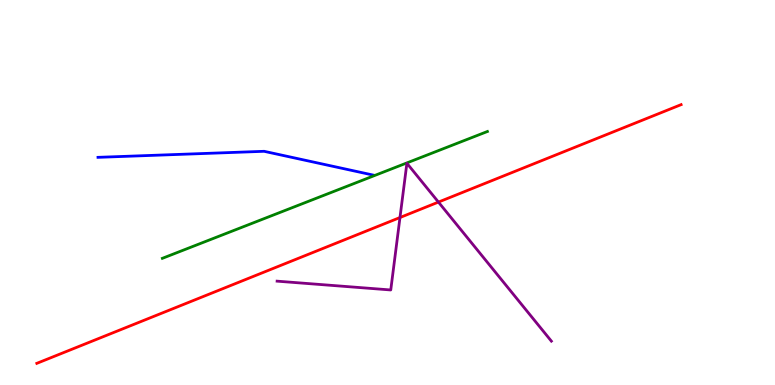[{'lines': ['blue', 'red'], 'intersections': []}, {'lines': ['green', 'red'], 'intersections': []}, {'lines': ['purple', 'red'], 'intersections': [{'x': 5.16, 'y': 4.35}, {'x': 5.66, 'y': 4.75}]}, {'lines': ['blue', 'green'], 'intersections': []}, {'lines': ['blue', 'purple'], 'intersections': []}, {'lines': ['green', 'purple'], 'intersections': []}]